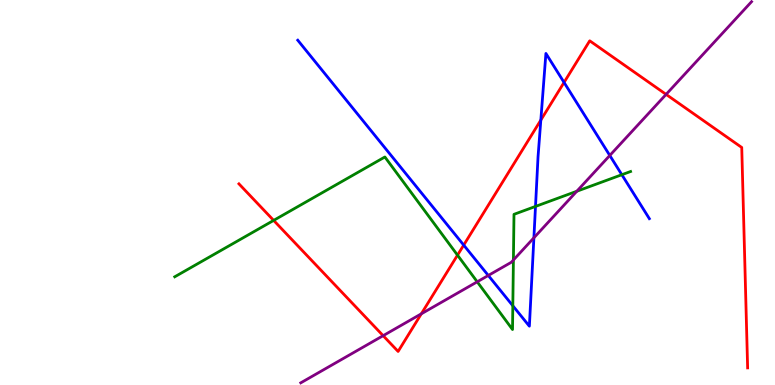[{'lines': ['blue', 'red'], 'intersections': [{'x': 5.98, 'y': 3.63}, {'x': 6.98, 'y': 6.88}, {'x': 7.28, 'y': 7.86}]}, {'lines': ['green', 'red'], 'intersections': [{'x': 3.53, 'y': 4.28}, {'x': 5.9, 'y': 3.37}]}, {'lines': ['purple', 'red'], 'intersections': [{'x': 4.94, 'y': 1.28}, {'x': 5.44, 'y': 1.85}, {'x': 8.59, 'y': 7.55}]}, {'lines': ['blue', 'green'], 'intersections': [{'x': 6.62, 'y': 2.06}, {'x': 6.91, 'y': 4.64}, {'x': 8.02, 'y': 5.46}]}, {'lines': ['blue', 'purple'], 'intersections': [{'x': 6.3, 'y': 2.85}, {'x': 6.89, 'y': 3.82}, {'x': 7.87, 'y': 5.96}]}, {'lines': ['green', 'purple'], 'intersections': [{'x': 6.16, 'y': 2.68}, {'x': 6.62, 'y': 3.25}, {'x': 7.44, 'y': 5.03}]}]